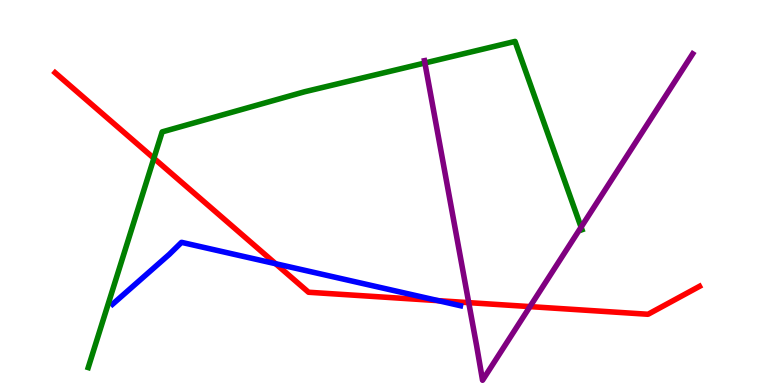[{'lines': ['blue', 'red'], 'intersections': [{'x': 3.56, 'y': 3.15}, {'x': 5.66, 'y': 2.19}]}, {'lines': ['green', 'red'], 'intersections': [{'x': 1.99, 'y': 5.89}]}, {'lines': ['purple', 'red'], 'intersections': [{'x': 6.05, 'y': 2.14}, {'x': 6.84, 'y': 2.04}]}, {'lines': ['blue', 'green'], 'intersections': []}, {'lines': ['blue', 'purple'], 'intersections': []}, {'lines': ['green', 'purple'], 'intersections': [{'x': 5.48, 'y': 8.36}, {'x': 7.5, 'y': 4.1}]}]